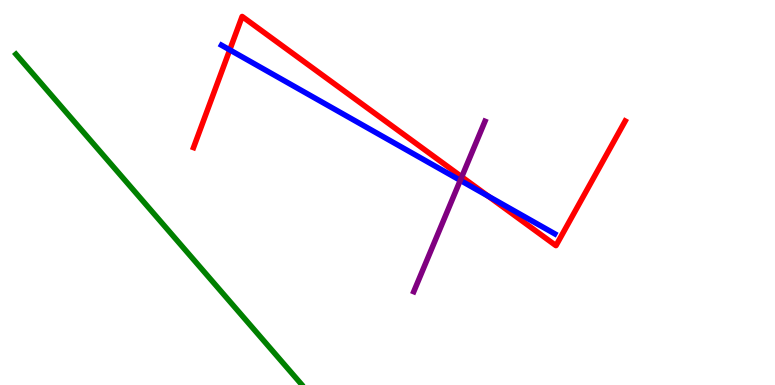[{'lines': ['blue', 'red'], 'intersections': [{'x': 2.96, 'y': 8.7}, {'x': 6.3, 'y': 4.91}]}, {'lines': ['green', 'red'], 'intersections': []}, {'lines': ['purple', 'red'], 'intersections': [{'x': 5.96, 'y': 5.41}]}, {'lines': ['blue', 'green'], 'intersections': []}, {'lines': ['blue', 'purple'], 'intersections': [{'x': 5.94, 'y': 5.32}]}, {'lines': ['green', 'purple'], 'intersections': []}]